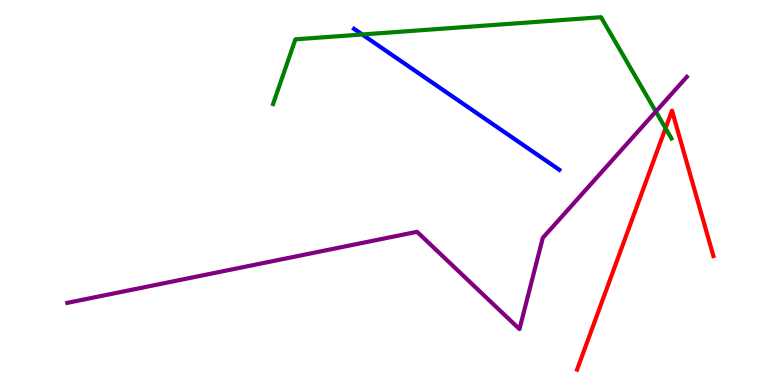[{'lines': ['blue', 'red'], 'intersections': []}, {'lines': ['green', 'red'], 'intersections': [{'x': 8.59, 'y': 6.67}]}, {'lines': ['purple', 'red'], 'intersections': []}, {'lines': ['blue', 'green'], 'intersections': [{'x': 4.67, 'y': 9.1}]}, {'lines': ['blue', 'purple'], 'intersections': []}, {'lines': ['green', 'purple'], 'intersections': [{'x': 8.46, 'y': 7.1}]}]